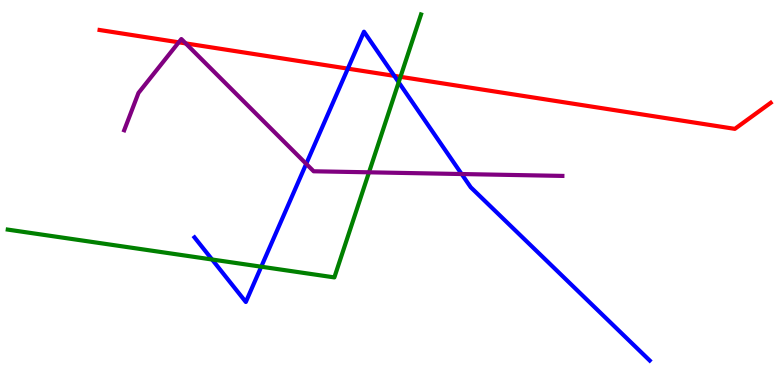[{'lines': ['blue', 'red'], 'intersections': [{'x': 4.49, 'y': 8.22}, {'x': 5.09, 'y': 8.03}]}, {'lines': ['green', 'red'], 'intersections': [{'x': 5.17, 'y': 8.0}]}, {'lines': ['purple', 'red'], 'intersections': [{'x': 2.31, 'y': 8.9}, {'x': 2.4, 'y': 8.87}]}, {'lines': ['blue', 'green'], 'intersections': [{'x': 2.74, 'y': 3.26}, {'x': 3.37, 'y': 3.07}, {'x': 5.14, 'y': 7.86}]}, {'lines': ['blue', 'purple'], 'intersections': [{'x': 3.95, 'y': 5.74}, {'x': 5.96, 'y': 5.48}]}, {'lines': ['green', 'purple'], 'intersections': [{'x': 4.76, 'y': 5.52}]}]